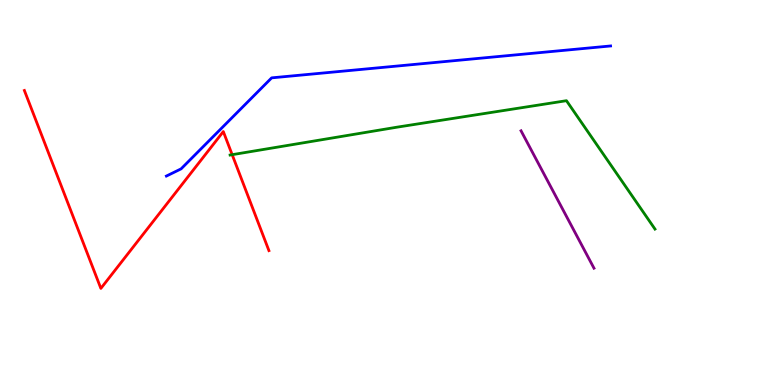[{'lines': ['blue', 'red'], 'intersections': []}, {'lines': ['green', 'red'], 'intersections': [{'x': 3.0, 'y': 5.98}]}, {'lines': ['purple', 'red'], 'intersections': []}, {'lines': ['blue', 'green'], 'intersections': []}, {'lines': ['blue', 'purple'], 'intersections': []}, {'lines': ['green', 'purple'], 'intersections': []}]